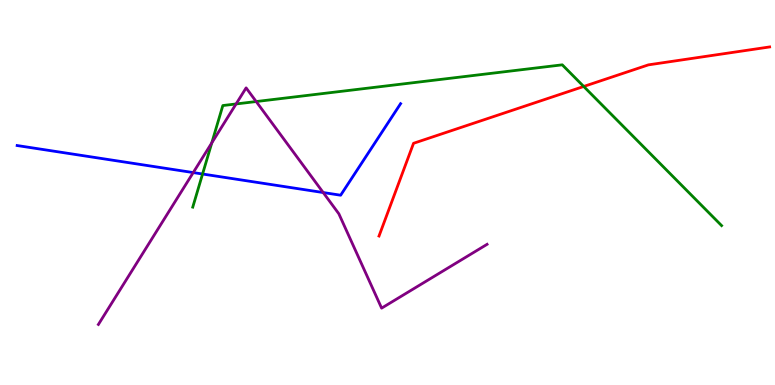[{'lines': ['blue', 'red'], 'intersections': []}, {'lines': ['green', 'red'], 'intersections': [{'x': 7.53, 'y': 7.75}]}, {'lines': ['purple', 'red'], 'intersections': []}, {'lines': ['blue', 'green'], 'intersections': [{'x': 2.61, 'y': 5.48}]}, {'lines': ['blue', 'purple'], 'intersections': [{'x': 2.49, 'y': 5.52}, {'x': 4.17, 'y': 5.0}]}, {'lines': ['green', 'purple'], 'intersections': [{'x': 2.73, 'y': 6.29}, {'x': 3.05, 'y': 7.3}, {'x': 3.31, 'y': 7.36}]}]